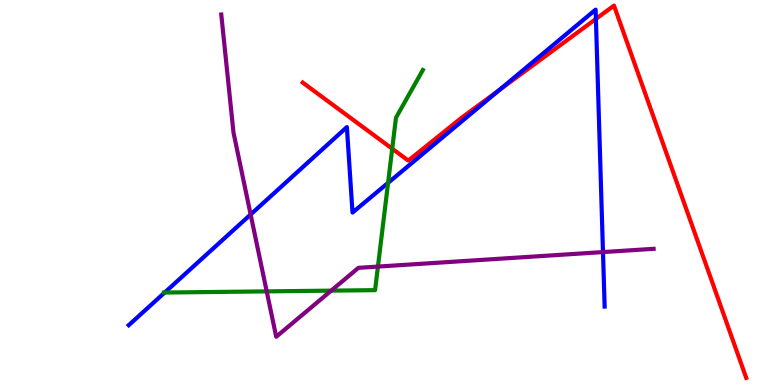[{'lines': ['blue', 'red'], 'intersections': [{'x': 6.44, 'y': 7.66}, {'x': 7.69, 'y': 9.51}]}, {'lines': ['green', 'red'], 'intersections': [{'x': 5.06, 'y': 6.14}]}, {'lines': ['purple', 'red'], 'intersections': []}, {'lines': ['blue', 'green'], 'intersections': [{'x': 2.12, 'y': 2.4}, {'x': 5.01, 'y': 5.25}]}, {'lines': ['blue', 'purple'], 'intersections': [{'x': 3.23, 'y': 4.43}, {'x': 7.78, 'y': 3.45}]}, {'lines': ['green', 'purple'], 'intersections': [{'x': 3.44, 'y': 2.43}, {'x': 4.27, 'y': 2.45}, {'x': 4.88, 'y': 3.08}]}]